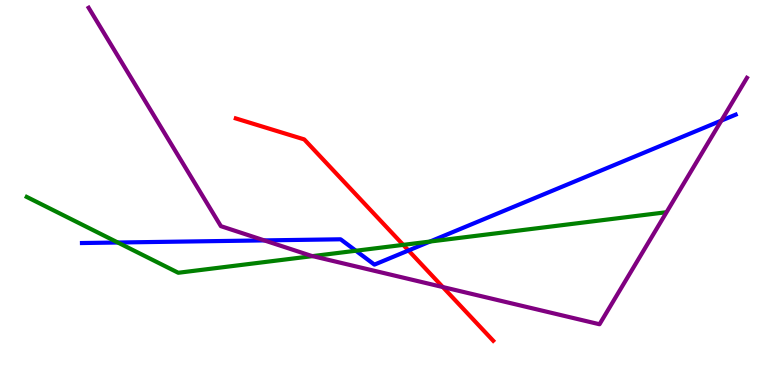[{'lines': ['blue', 'red'], 'intersections': [{'x': 5.27, 'y': 3.49}]}, {'lines': ['green', 'red'], 'intersections': [{'x': 5.2, 'y': 3.64}]}, {'lines': ['purple', 'red'], 'intersections': [{'x': 5.71, 'y': 2.54}]}, {'lines': ['blue', 'green'], 'intersections': [{'x': 1.52, 'y': 3.7}, {'x': 4.59, 'y': 3.49}, {'x': 5.55, 'y': 3.73}]}, {'lines': ['blue', 'purple'], 'intersections': [{'x': 3.41, 'y': 3.76}, {'x': 9.31, 'y': 6.87}]}, {'lines': ['green', 'purple'], 'intersections': [{'x': 4.03, 'y': 3.35}]}]